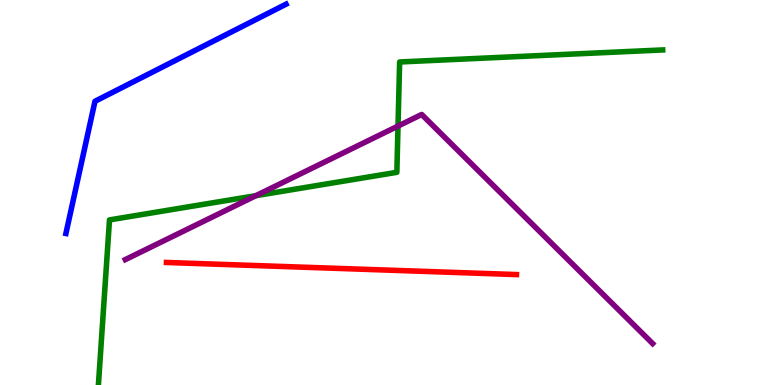[{'lines': ['blue', 'red'], 'intersections': []}, {'lines': ['green', 'red'], 'intersections': []}, {'lines': ['purple', 'red'], 'intersections': []}, {'lines': ['blue', 'green'], 'intersections': []}, {'lines': ['blue', 'purple'], 'intersections': []}, {'lines': ['green', 'purple'], 'intersections': [{'x': 3.3, 'y': 4.92}, {'x': 5.14, 'y': 6.73}]}]